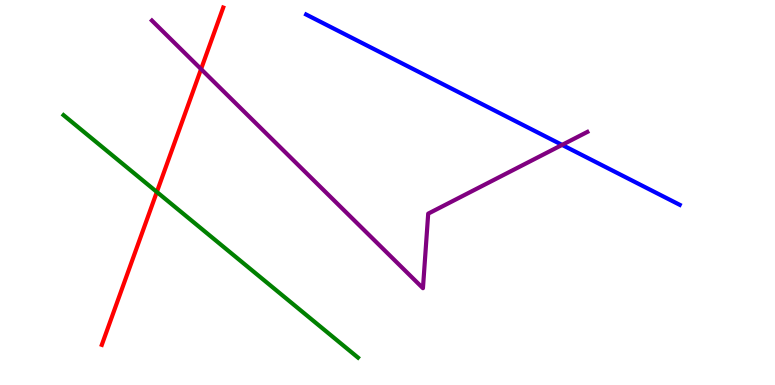[{'lines': ['blue', 'red'], 'intersections': []}, {'lines': ['green', 'red'], 'intersections': [{'x': 2.02, 'y': 5.01}]}, {'lines': ['purple', 'red'], 'intersections': [{'x': 2.59, 'y': 8.21}]}, {'lines': ['blue', 'green'], 'intersections': []}, {'lines': ['blue', 'purple'], 'intersections': [{'x': 7.25, 'y': 6.24}]}, {'lines': ['green', 'purple'], 'intersections': []}]